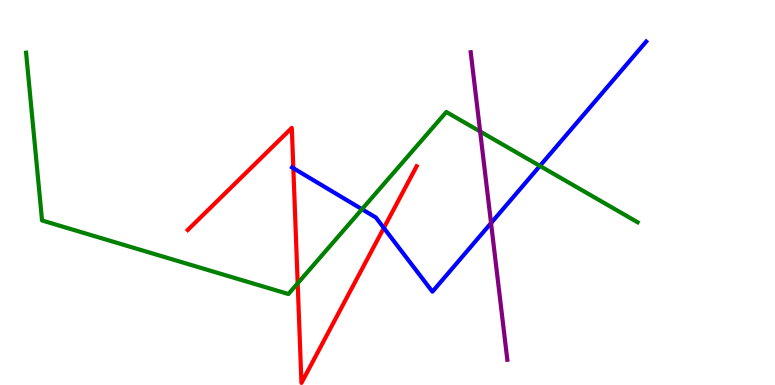[{'lines': ['blue', 'red'], 'intersections': [{'x': 3.78, 'y': 5.63}, {'x': 4.95, 'y': 4.08}]}, {'lines': ['green', 'red'], 'intersections': [{'x': 3.84, 'y': 2.64}]}, {'lines': ['purple', 'red'], 'intersections': []}, {'lines': ['blue', 'green'], 'intersections': [{'x': 4.67, 'y': 4.57}, {'x': 6.97, 'y': 5.69}]}, {'lines': ['blue', 'purple'], 'intersections': [{'x': 6.34, 'y': 4.21}]}, {'lines': ['green', 'purple'], 'intersections': [{'x': 6.2, 'y': 6.58}]}]